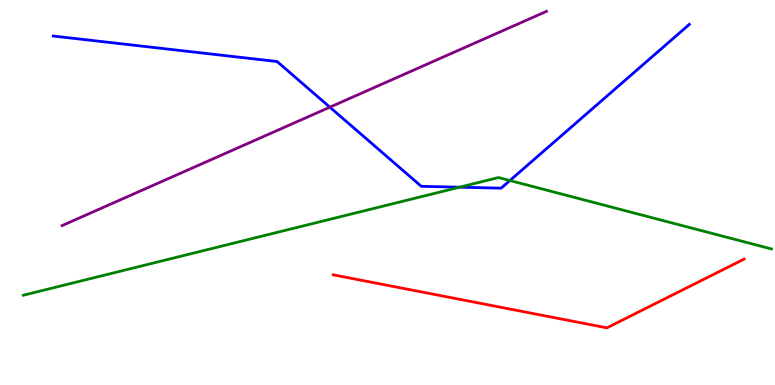[{'lines': ['blue', 'red'], 'intersections': []}, {'lines': ['green', 'red'], 'intersections': []}, {'lines': ['purple', 'red'], 'intersections': []}, {'lines': ['blue', 'green'], 'intersections': [{'x': 5.93, 'y': 5.14}, {'x': 6.58, 'y': 5.31}]}, {'lines': ['blue', 'purple'], 'intersections': [{'x': 4.26, 'y': 7.22}]}, {'lines': ['green', 'purple'], 'intersections': []}]